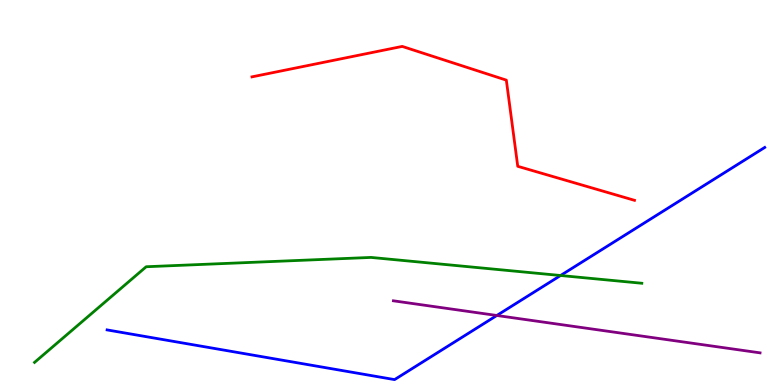[{'lines': ['blue', 'red'], 'intersections': []}, {'lines': ['green', 'red'], 'intersections': []}, {'lines': ['purple', 'red'], 'intersections': []}, {'lines': ['blue', 'green'], 'intersections': [{'x': 7.23, 'y': 2.84}]}, {'lines': ['blue', 'purple'], 'intersections': [{'x': 6.41, 'y': 1.81}]}, {'lines': ['green', 'purple'], 'intersections': []}]